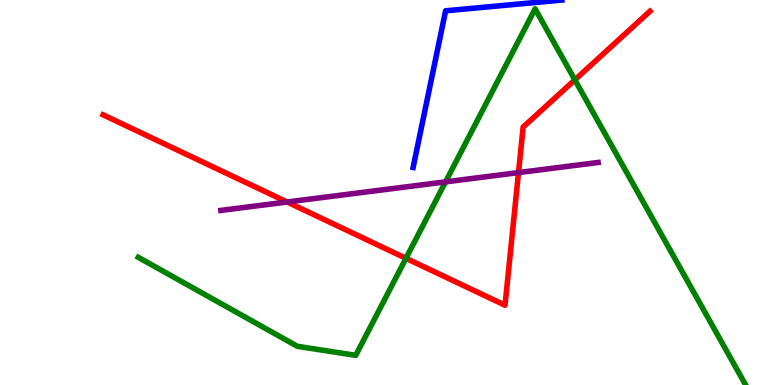[{'lines': ['blue', 'red'], 'intersections': []}, {'lines': ['green', 'red'], 'intersections': [{'x': 5.24, 'y': 3.29}, {'x': 7.42, 'y': 7.93}]}, {'lines': ['purple', 'red'], 'intersections': [{'x': 3.7, 'y': 4.75}, {'x': 6.69, 'y': 5.52}]}, {'lines': ['blue', 'green'], 'intersections': []}, {'lines': ['blue', 'purple'], 'intersections': []}, {'lines': ['green', 'purple'], 'intersections': [{'x': 5.75, 'y': 5.28}]}]